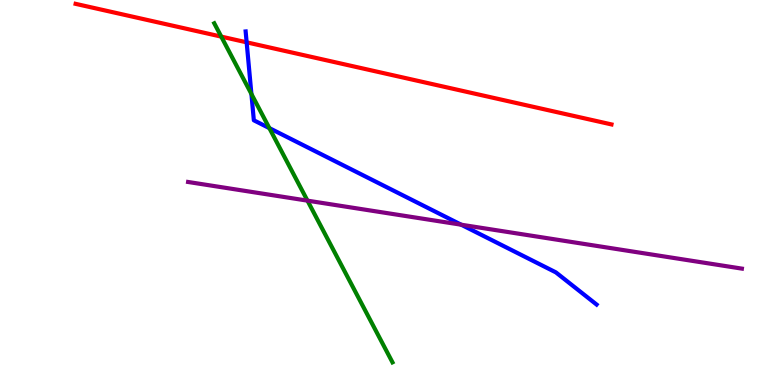[{'lines': ['blue', 'red'], 'intersections': [{'x': 3.18, 'y': 8.9}]}, {'lines': ['green', 'red'], 'intersections': [{'x': 2.85, 'y': 9.05}]}, {'lines': ['purple', 'red'], 'intersections': []}, {'lines': ['blue', 'green'], 'intersections': [{'x': 3.24, 'y': 7.56}, {'x': 3.48, 'y': 6.67}]}, {'lines': ['blue', 'purple'], 'intersections': [{'x': 5.95, 'y': 4.16}]}, {'lines': ['green', 'purple'], 'intersections': [{'x': 3.97, 'y': 4.79}]}]